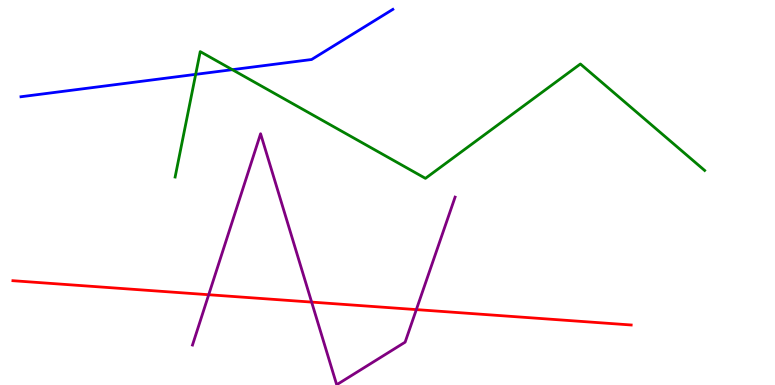[{'lines': ['blue', 'red'], 'intersections': []}, {'lines': ['green', 'red'], 'intersections': []}, {'lines': ['purple', 'red'], 'intersections': [{'x': 2.69, 'y': 2.34}, {'x': 4.02, 'y': 2.15}, {'x': 5.37, 'y': 1.96}]}, {'lines': ['blue', 'green'], 'intersections': [{'x': 2.52, 'y': 8.07}, {'x': 3.0, 'y': 8.19}]}, {'lines': ['blue', 'purple'], 'intersections': []}, {'lines': ['green', 'purple'], 'intersections': []}]